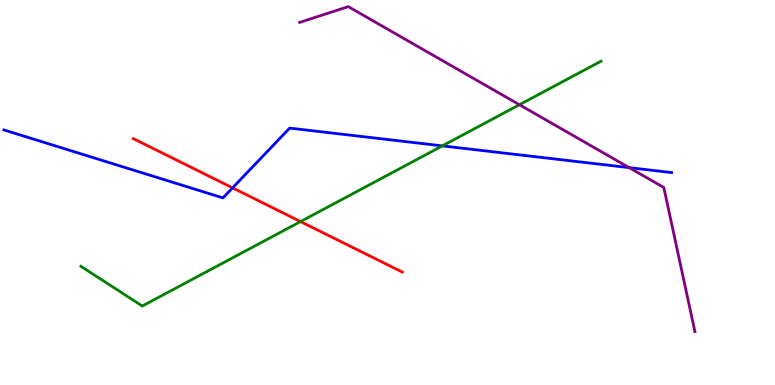[{'lines': ['blue', 'red'], 'intersections': [{'x': 3.0, 'y': 5.12}]}, {'lines': ['green', 'red'], 'intersections': [{'x': 3.88, 'y': 4.24}]}, {'lines': ['purple', 'red'], 'intersections': []}, {'lines': ['blue', 'green'], 'intersections': [{'x': 5.71, 'y': 6.21}]}, {'lines': ['blue', 'purple'], 'intersections': [{'x': 8.12, 'y': 5.65}]}, {'lines': ['green', 'purple'], 'intersections': [{'x': 6.7, 'y': 7.28}]}]